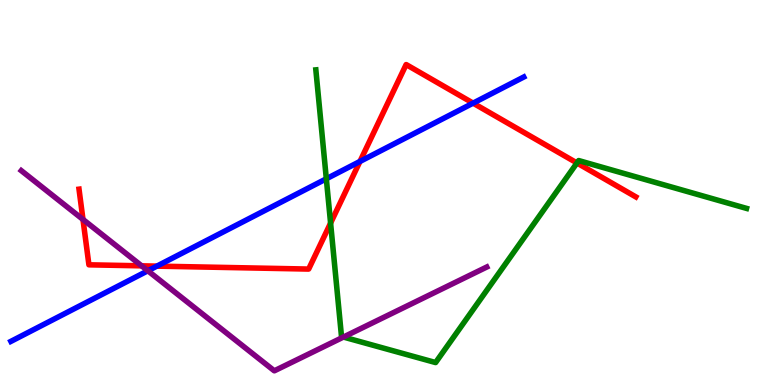[{'lines': ['blue', 'red'], 'intersections': [{'x': 2.02, 'y': 3.09}, {'x': 4.64, 'y': 5.81}, {'x': 6.1, 'y': 7.32}]}, {'lines': ['green', 'red'], 'intersections': [{'x': 4.27, 'y': 4.21}, {'x': 7.44, 'y': 5.77}]}, {'lines': ['purple', 'red'], 'intersections': [{'x': 1.07, 'y': 4.3}, {'x': 1.83, 'y': 3.1}]}, {'lines': ['blue', 'green'], 'intersections': [{'x': 4.21, 'y': 5.36}]}, {'lines': ['blue', 'purple'], 'intersections': [{'x': 1.91, 'y': 2.97}]}, {'lines': ['green', 'purple'], 'intersections': [{'x': 4.43, 'y': 1.25}]}]